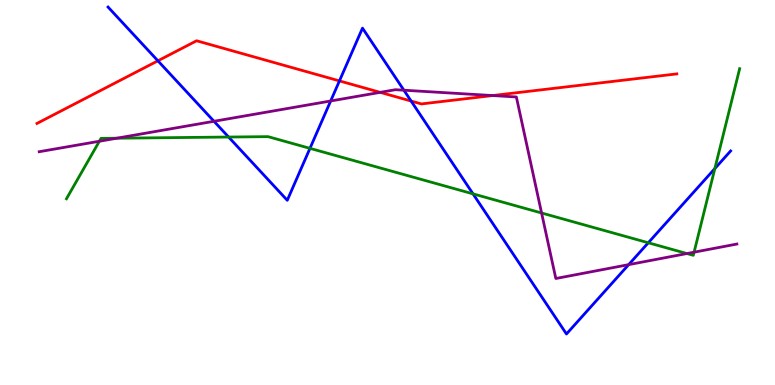[{'lines': ['blue', 'red'], 'intersections': [{'x': 2.04, 'y': 8.42}, {'x': 4.38, 'y': 7.9}, {'x': 5.3, 'y': 7.38}]}, {'lines': ['green', 'red'], 'intersections': []}, {'lines': ['purple', 'red'], 'intersections': [{'x': 4.91, 'y': 7.6}, {'x': 6.36, 'y': 7.52}]}, {'lines': ['blue', 'green'], 'intersections': [{'x': 2.95, 'y': 6.44}, {'x': 4.0, 'y': 6.15}, {'x': 6.1, 'y': 4.96}, {'x': 8.37, 'y': 3.69}, {'x': 9.22, 'y': 5.62}]}, {'lines': ['blue', 'purple'], 'intersections': [{'x': 2.76, 'y': 6.85}, {'x': 4.27, 'y': 7.38}, {'x': 5.21, 'y': 7.66}, {'x': 8.11, 'y': 3.13}]}, {'lines': ['green', 'purple'], 'intersections': [{'x': 1.28, 'y': 6.33}, {'x': 1.51, 'y': 6.41}, {'x': 6.99, 'y': 4.47}, {'x': 8.86, 'y': 3.41}, {'x': 8.96, 'y': 3.45}]}]